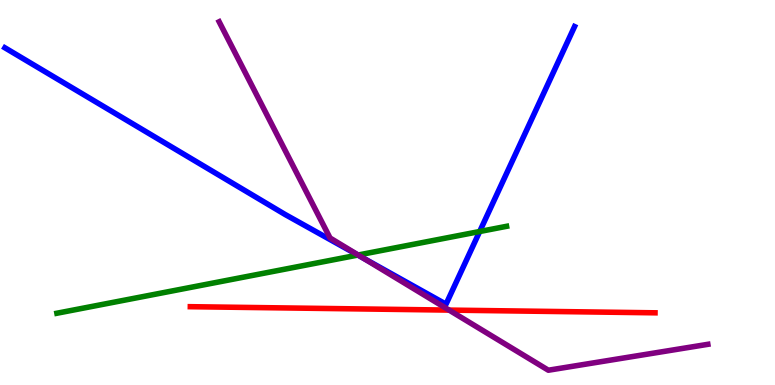[{'lines': ['blue', 'red'], 'intersections': []}, {'lines': ['green', 'red'], 'intersections': []}, {'lines': ['purple', 'red'], 'intersections': [{'x': 5.79, 'y': 1.95}]}, {'lines': ['blue', 'green'], 'intersections': [{'x': 4.62, 'y': 3.38}, {'x': 6.19, 'y': 3.99}]}, {'lines': ['blue', 'purple'], 'intersections': [{'x': 4.68, 'y': 3.31}]}, {'lines': ['green', 'purple'], 'intersections': [{'x': 4.62, 'y': 3.38}]}]